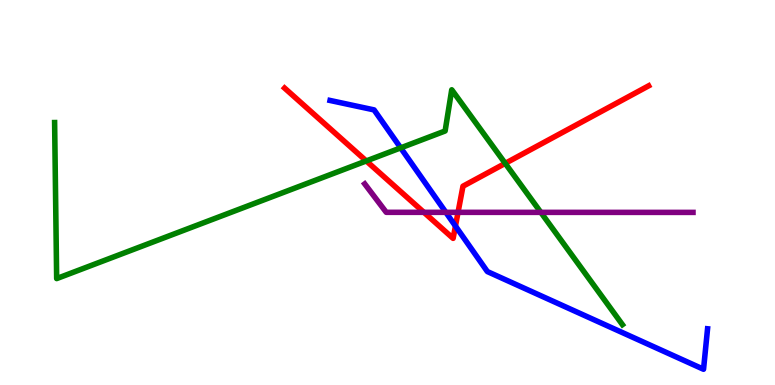[{'lines': ['blue', 'red'], 'intersections': [{'x': 5.88, 'y': 4.13}]}, {'lines': ['green', 'red'], 'intersections': [{'x': 4.73, 'y': 5.82}, {'x': 6.52, 'y': 5.76}]}, {'lines': ['purple', 'red'], 'intersections': [{'x': 5.47, 'y': 4.48}, {'x': 5.91, 'y': 4.48}]}, {'lines': ['blue', 'green'], 'intersections': [{'x': 5.17, 'y': 6.16}]}, {'lines': ['blue', 'purple'], 'intersections': [{'x': 5.75, 'y': 4.48}]}, {'lines': ['green', 'purple'], 'intersections': [{'x': 6.98, 'y': 4.48}]}]